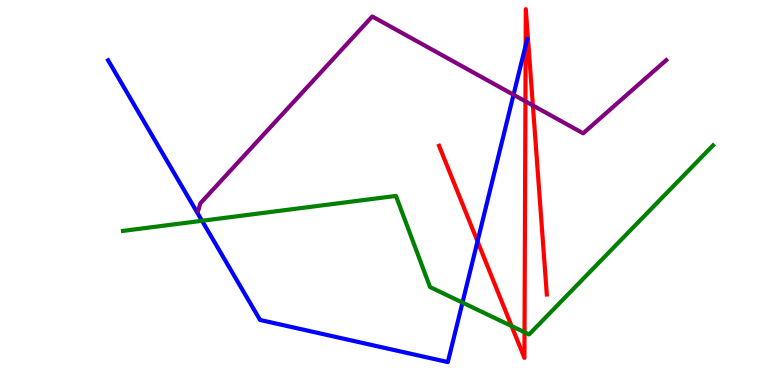[{'lines': ['blue', 'red'], 'intersections': [{'x': 6.16, 'y': 3.73}, {'x': 6.78, 'y': 8.82}]}, {'lines': ['green', 'red'], 'intersections': [{'x': 6.6, 'y': 1.53}, {'x': 6.77, 'y': 1.37}]}, {'lines': ['purple', 'red'], 'intersections': [{'x': 6.78, 'y': 7.37}, {'x': 6.88, 'y': 7.26}]}, {'lines': ['blue', 'green'], 'intersections': [{'x': 2.61, 'y': 4.27}, {'x': 5.97, 'y': 2.14}]}, {'lines': ['blue', 'purple'], 'intersections': [{'x': 6.63, 'y': 7.54}]}, {'lines': ['green', 'purple'], 'intersections': []}]